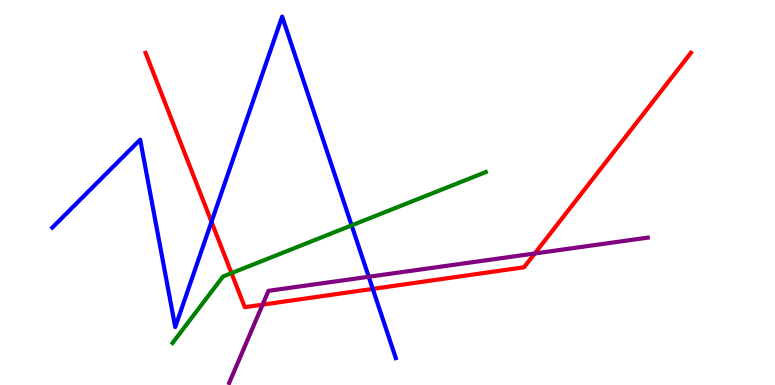[{'lines': ['blue', 'red'], 'intersections': [{'x': 2.73, 'y': 4.24}, {'x': 4.81, 'y': 2.5}]}, {'lines': ['green', 'red'], 'intersections': [{'x': 2.99, 'y': 2.91}]}, {'lines': ['purple', 'red'], 'intersections': [{'x': 3.39, 'y': 2.09}, {'x': 6.9, 'y': 3.42}]}, {'lines': ['blue', 'green'], 'intersections': [{'x': 4.54, 'y': 4.15}]}, {'lines': ['blue', 'purple'], 'intersections': [{'x': 4.76, 'y': 2.81}]}, {'lines': ['green', 'purple'], 'intersections': []}]